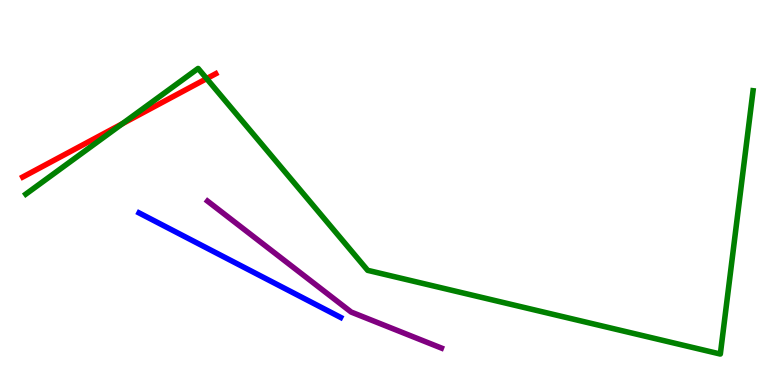[{'lines': ['blue', 'red'], 'intersections': []}, {'lines': ['green', 'red'], 'intersections': [{'x': 1.58, 'y': 6.79}, {'x': 2.67, 'y': 7.96}]}, {'lines': ['purple', 'red'], 'intersections': []}, {'lines': ['blue', 'green'], 'intersections': []}, {'lines': ['blue', 'purple'], 'intersections': []}, {'lines': ['green', 'purple'], 'intersections': []}]